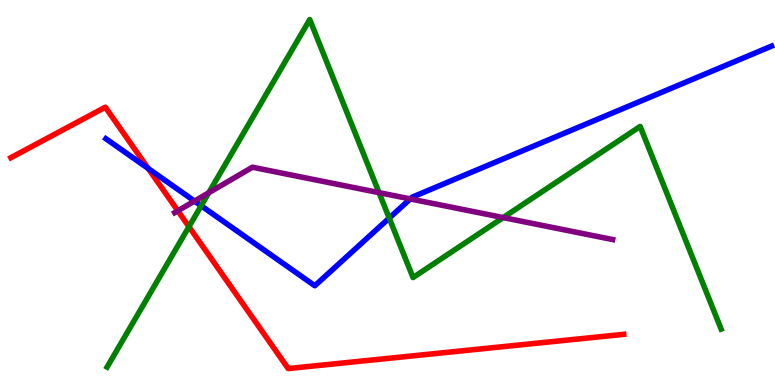[{'lines': ['blue', 'red'], 'intersections': [{'x': 1.91, 'y': 5.62}]}, {'lines': ['green', 'red'], 'intersections': [{'x': 2.44, 'y': 4.11}]}, {'lines': ['purple', 'red'], 'intersections': [{'x': 2.29, 'y': 4.52}]}, {'lines': ['blue', 'green'], 'intersections': [{'x': 2.6, 'y': 4.66}, {'x': 5.02, 'y': 4.34}]}, {'lines': ['blue', 'purple'], 'intersections': [{'x': 2.51, 'y': 4.78}, {'x': 5.29, 'y': 4.83}]}, {'lines': ['green', 'purple'], 'intersections': [{'x': 2.69, 'y': 4.99}, {'x': 4.89, 'y': 5.0}, {'x': 6.49, 'y': 4.35}]}]